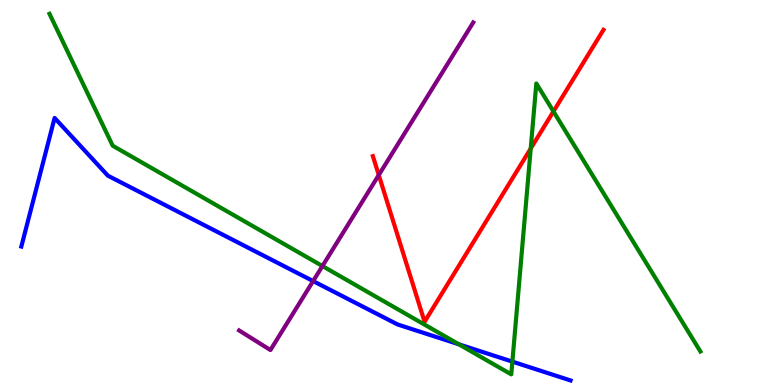[{'lines': ['blue', 'red'], 'intersections': []}, {'lines': ['green', 'red'], 'intersections': [{'x': 6.85, 'y': 6.14}, {'x': 7.14, 'y': 7.11}]}, {'lines': ['purple', 'red'], 'intersections': [{'x': 4.89, 'y': 5.45}]}, {'lines': ['blue', 'green'], 'intersections': [{'x': 5.92, 'y': 1.06}, {'x': 6.61, 'y': 0.607}]}, {'lines': ['blue', 'purple'], 'intersections': [{'x': 4.04, 'y': 2.7}]}, {'lines': ['green', 'purple'], 'intersections': [{'x': 4.16, 'y': 3.09}]}]